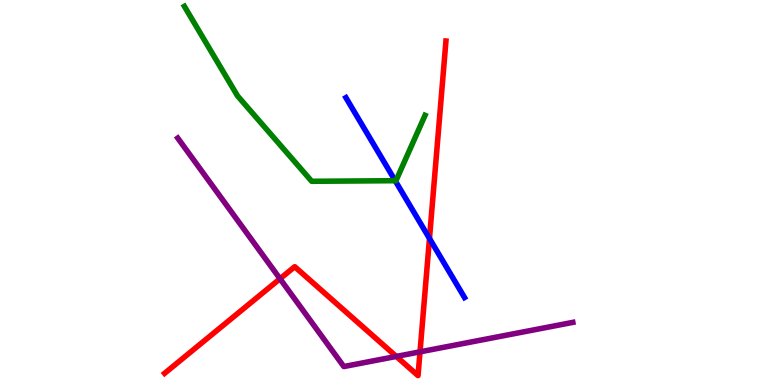[{'lines': ['blue', 'red'], 'intersections': [{'x': 5.54, 'y': 3.81}]}, {'lines': ['green', 'red'], 'intersections': []}, {'lines': ['purple', 'red'], 'intersections': [{'x': 3.61, 'y': 2.76}, {'x': 5.11, 'y': 0.742}, {'x': 5.42, 'y': 0.861}]}, {'lines': ['blue', 'green'], 'intersections': [{'x': 5.1, 'y': 5.31}]}, {'lines': ['blue', 'purple'], 'intersections': []}, {'lines': ['green', 'purple'], 'intersections': []}]